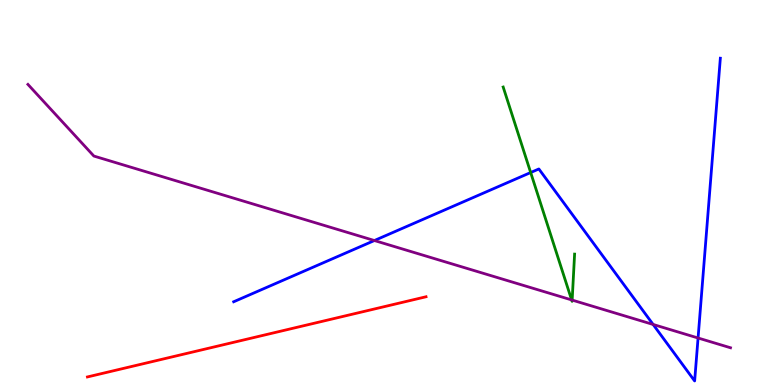[{'lines': ['blue', 'red'], 'intersections': []}, {'lines': ['green', 'red'], 'intersections': []}, {'lines': ['purple', 'red'], 'intersections': []}, {'lines': ['blue', 'green'], 'intersections': [{'x': 6.85, 'y': 5.52}]}, {'lines': ['blue', 'purple'], 'intersections': [{'x': 4.83, 'y': 3.75}, {'x': 8.43, 'y': 1.57}, {'x': 9.01, 'y': 1.22}]}, {'lines': ['green', 'purple'], 'intersections': [{'x': 7.38, 'y': 2.21}, {'x': 7.38, 'y': 2.21}]}]